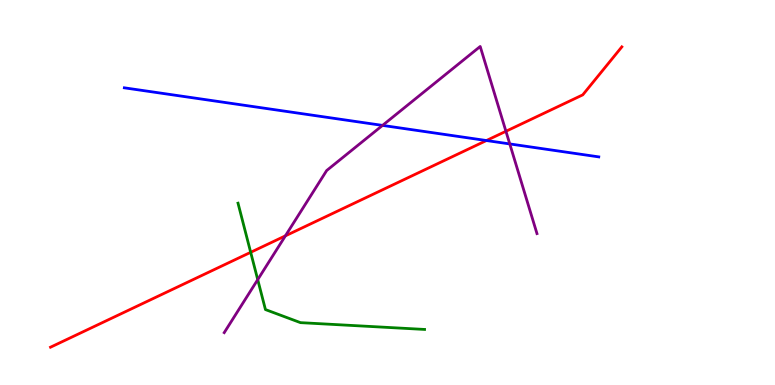[{'lines': ['blue', 'red'], 'intersections': [{'x': 6.28, 'y': 6.35}]}, {'lines': ['green', 'red'], 'intersections': [{'x': 3.23, 'y': 3.45}]}, {'lines': ['purple', 'red'], 'intersections': [{'x': 3.68, 'y': 3.87}, {'x': 6.53, 'y': 6.59}]}, {'lines': ['blue', 'green'], 'intersections': []}, {'lines': ['blue', 'purple'], 'intersections': [{'x': 4.94, 'y': 6.74}, {'x': 6.58, 'y': 6.26}]}, {'lines': ['green', 'purple'], 'intersections': [{'x': 3.33, 'y': 2.74}]}]